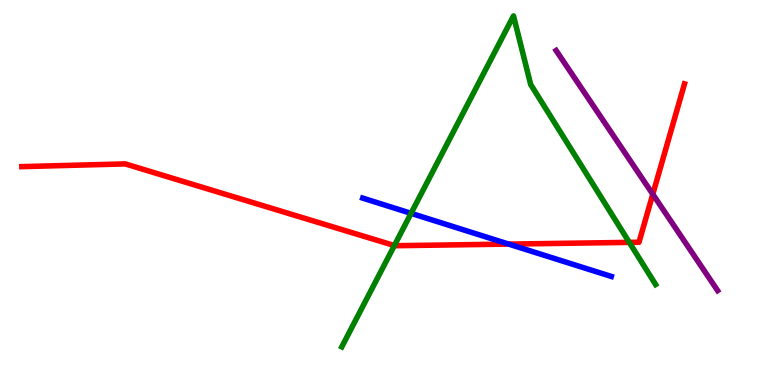[{'lines': ['blue', 'red'], 'intersections': [{'x': 6.56, 'y': 3.66}]}, {'lines': ['green', 'red'], 'intersections': [{'x': 5.09, 'y': 3.62}, {'x': 8.12, 'y': 3.7}]}, {'lines': ['purple', 'red'], 'intersections': [{'x': 8.42, 'y': 4.96}]}, {'lines': ['blue', 'green'], 'intersections': [{'x': 5.3, 'y': 4.46}]}, {'lines': ['blue', 'purple'], 'intersections': []}, {'lines': ['green', 'purple'], 'intersections': []}]